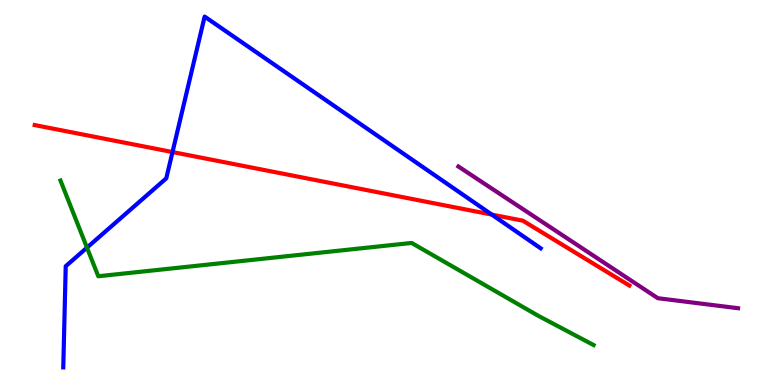[{'lines': ['blue', 'red'], 'intersections': [{'x': 2.23, 'y': 6.05}, {'x': 6.35, 'y': 4.43}]}, {'lines': ['green', 'red'], 'intersections': []}, {'lines': ['purple', 'red'], 'intersections': []}, {'lines': ['blue', 'green'], 'intersections': [{'x': 1.12, 'y': 3.57}]}, {'lines': ['blue', 'purple'], 'intersections': []}, {'lines': ['green', 'purple'], 'intersections': []}]